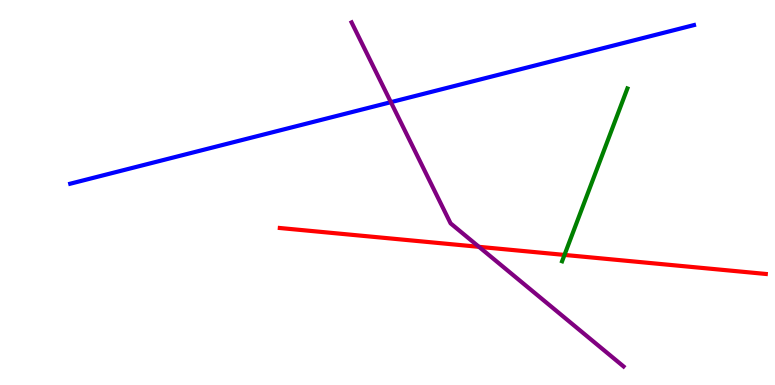[{'lines': ['blue', 'red'], 'intersections': []}, {'lines': ['green', 'red'], 'intersections': [{'x': 7.28, 'y': 3.38}]}, {'lines': ['purple', 'red'], 'intersections': [{'x': 6.18, 'y': 3.59}]}, {'lines': ['blue', 'green'], 'intersections': []}, {'lines': ['blue', 'purple'], 'intersections': [{'x': 5.04, 'y': 7.35}]}, {'lines': ['green', 'purple'], 'intersections': []}]